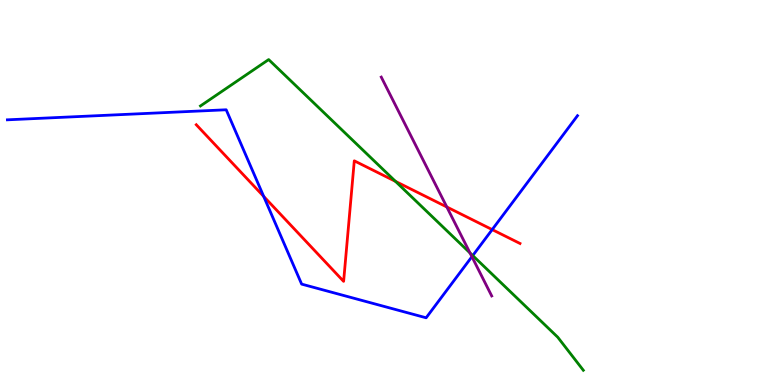[{'lines': ['blue', 'red'], 'intersections': [{'x': 3.4, 'y': 4.9}, {'x': 6.35, 'y': 4.04}]}, {'lines': ['green', 'red'], 'intersections': [{'x': 5.1, 'y': 5.29}]}, {'lines': ['purple', 'red'], 'intersections': [{'x': 5.77, 'y': 4.62}]}, {'lines': ['blue', 'green'], 'intersections': [{'x': 6.1, 'y': 3.36}]}, {'lines': ['blue', 'purple'], 'intersections': [{'x': 6.09, 'y': 3.33}]}, {'lines': ['green', 'purple'], 'intersections': [{'x': 6.06, 'y': 3.43}]}]